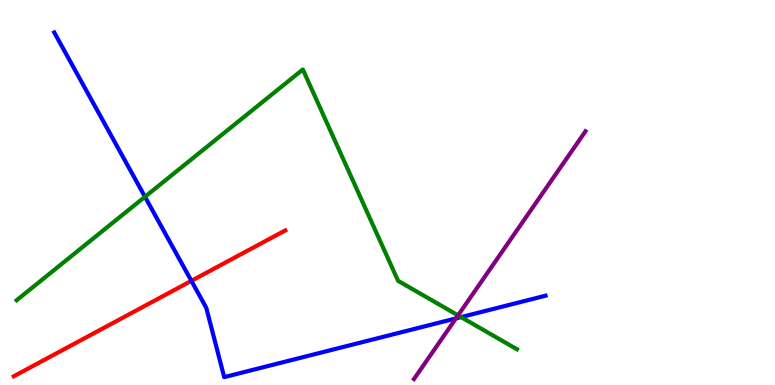[{'lines': ['blue', 'red'], 'intersections': [{'x': 2.47, 'y': 2.7}]}, {'lines': ['green', 'red'], 'intersections': []}, {'lines': ['purple', 'red'], 'intersections': []}, {'lines': ['blue', 'green'], 'intersections': [{'x': 1.87, 'y': 4.89}, {'x': 5.95, 'y': 1.76}]}, {'lines': ['blue', 'purple'], 'intersections': [{'x': 5.88, 'y': 1.73}]}, {'lines': ['green', 'purple'], 'intersections': [{'x': 5.91, 'y': 1.81}]}]